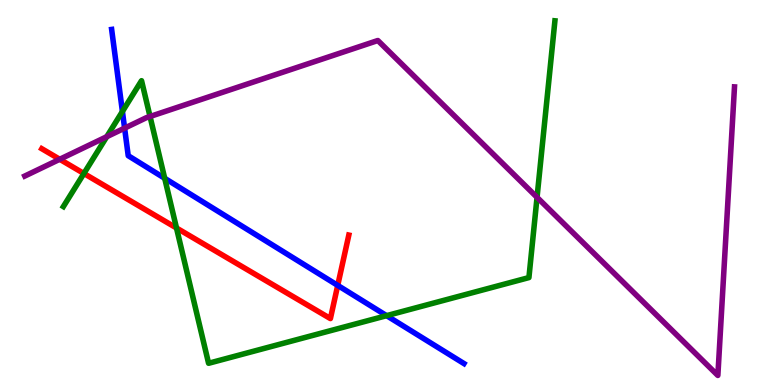[{'lines': ['blue', 'red'], 'intersections': [{'x': 4.36, 'y': 2.59}]}, {'lines': ['green', 'red'], 'intersections': [{'x': 1.08, 'y': 5.49}, {'x': 2.28, 'y': 4.08}]}, {'lines': ['purple', 'red'], 'intersections': [{'x': 0.771, 'y': 5.86}]}, {'lines': ['blue', 'green'], 'intersections': [{'x': 1.58, 'y': 7.1}, {'x': 2.13, 'y': 5.37}, {'x': 4.99, 'y': 1.8}]}, {'lines': ['blue', 'purple'], 'intersections': [{'x': 1.61, 'y': 6.67}]}, {'lines': ['green', 'purple'], 'intersections': [{'x': 1.38, 'y': 6.45}, {'x': 1.94, 'y': 6.97}, {'x': 6.93, 'y': 4.87}]}]